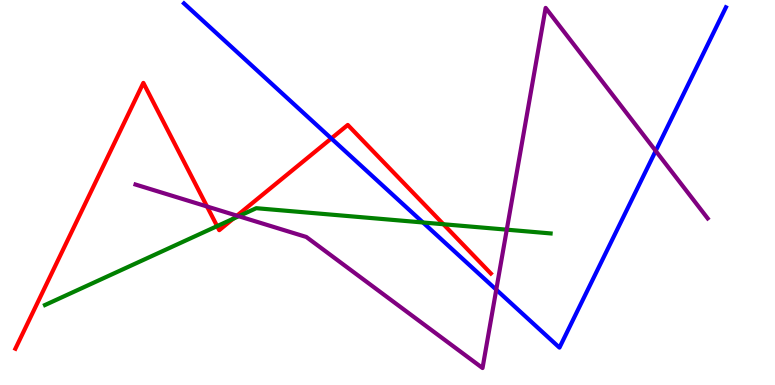[{'lines': ['blue', 'red'], 'intersections': [{'x': 4.27, 'y': 6.4}]}, {'lines': ['green', 'red'], 'intersections': [{'x': 2.8, 'y': 4.13}, {'x': 3.01, 'y': 4.32}, {'x': 5.72, 'y': 4.18}]}, {'lines': ['purple', 'red'], 'intersections': [{'x': 2.67, 'y': 4.64}, {'x': 3.06, 'y': 4.4}]}, {'lines': ['blue', 'green'], 'intersections': [{'x': 5.46, 'y': 4.22}]}, {'lines': ['blue', 'purple'], 'intersections': [{'x': 6.4, 'y': 2.48}, {'x': 8.46, 'y': 6.08}]}, {'lines': ['green', 'purple'], 'intersections': [{'x': 3.08, 'y': 4.38}, {'x': 6.54, 'y': 4.03}]}]